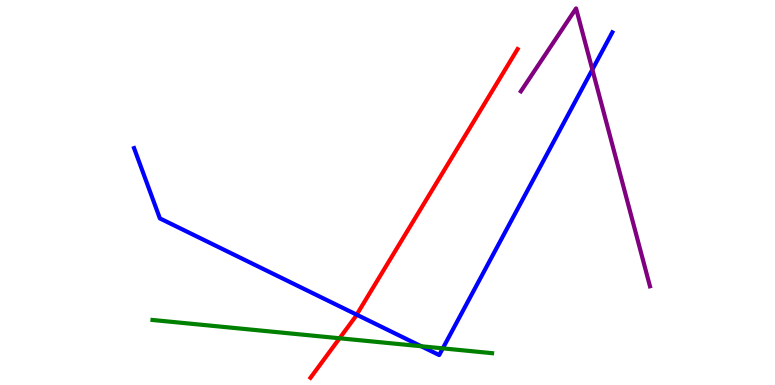[{'lines': ['blue', 'red'], 'intersections': [{'x': 4.6, 'y': 1.83}]}, {'lines': ['green', 'red'], 'intersections': [{'x': 4.38, 'y': 1.21}]}, {'lines': ['purple', 'red'], 'intersections': []}, {'lines': ['blue', 'green'], 'intersections': [{'x': 5.43, 'y': 1.01}, {'x': 5.71, 'y': 0.952}]}, {'lines': ['blue', 'purple'], 'intersections': [{'x': 7.64, 'y': 8.19}]}, {'lines': ['green', 'purple'], 'intersections': []}]